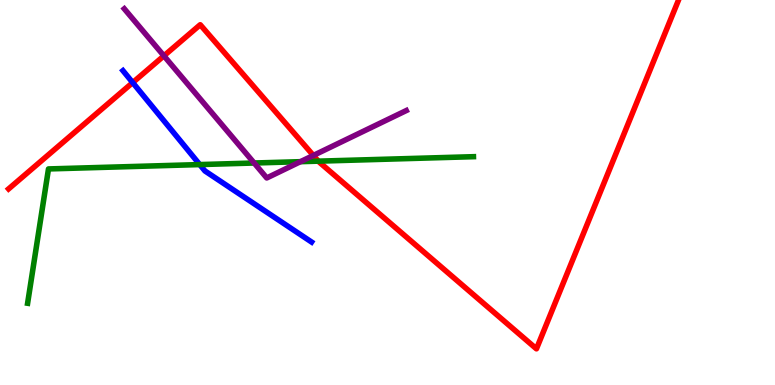[{'lines': ['blue', 'red'], 'intersections': [{'x': 1.71, 'y': 7.85}]}, {'lines': ['green', 'red'], 'intersections': [{'x': 4.11, 'y': 5.81}]}, {'lines': ['purple', 'red'], 'intersections': [{'x': 2.11, 'y': 8.55}, {'x': 4.04, 'y': 5.96}]}, {'lines': ['blue', 'green'], 'intersections': [{'x': 2.58, 'y': 5.73}]}, {'lines': ['blue', 'purple'], 'intersections': []}, {'lines': ['green', 'purple'], 'intersections': [{'x': 3.28, 'y': 5.77}, {'x': 3.88, 'y': 5.8}]}]